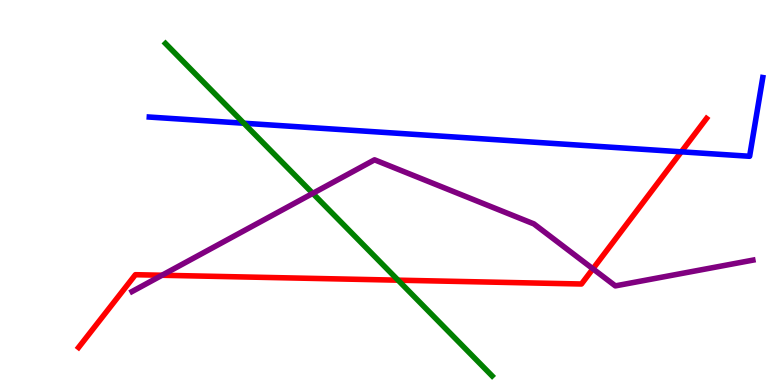[{'lines': ['blue', 'red'], 'intersections': [{'x': 8.79, 'y': 6.06}]}, {'lines': ['green', 'red'], 'intersections': [{'x': 5.14, 'y': 2.72}]}, {'lines': ['purple', 'red'], 'intersections': [{'x': 2.09, 'y': 2.85}, {'x': 7.65, 'y': 3.02}]}, {'lines': ['blue', 'green'], 'intersections': [{'x': 3.15, 'y': 6.8}]}, {'lines': ['blue', 'purple'], 'intersections': []}, {'lines': ['green', 'purple'], 'intersections': [{'x': 4.04, 'y': 4.98}]}]